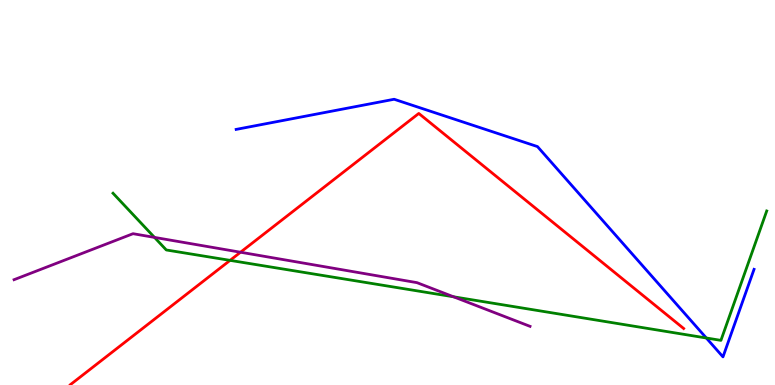[{'lines': ['blue', 'red'], 'intersections': []}, {'lines': ['green', 'red'], 'intersections': [{'x': 2.97, 'y': 3.24}]}, {'lines': ['purple', 'red'], 'intersections': [{'x': 3.1, 'y': 3.45}]}, {'lines': ['blue', 'green'], 'intersections': [{'x': 9.11, 'y': 1.22}]}, {'lines': ['blue', 'purple'], 'intersections': []}, {'lines': ['green', 'purple'], 'intersections': [{'x': 1.99, 'y': 3.83}, {'x': 5.85, 'y': 2.29}]}]